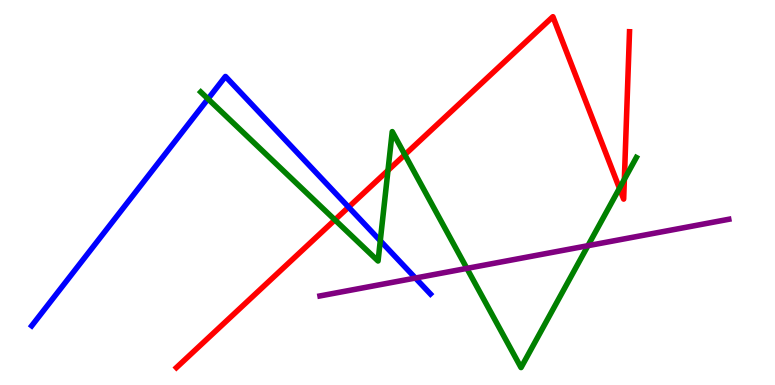[{'lines': ['blue', 'red'], 'intersections': [{'x': 4.5, 'y': 4.62}]}, {'lines': ['green', 'red'], 'intersections': [{'x': 4.32, 'y': 4.29}, {'x': 5.01, 'y': 5.57}, {'x': 5.22, 'y': 5.98}, {'x': 7.99, 'y': 5.11}, {'x': 8.06, 'y': 5.34}]}, {'lines': ['purple', 'red'], 'intersections': []}, {'lines': ['blue', 'green'], 'intersections': [{'x': 2.68, 'y': 7.43}, {'x': 4.91, 'y': 3.75}]}, {'lines': ['blue', 'purple'], 'intersections': [{'x': 5.36, 'y': 2.78}]}, {'lines': ['green', 'purple'], 'intersections': [{'x': 6.02, 'y': 3.03}, {'x': 7.59, 'y': 3.62}]}]